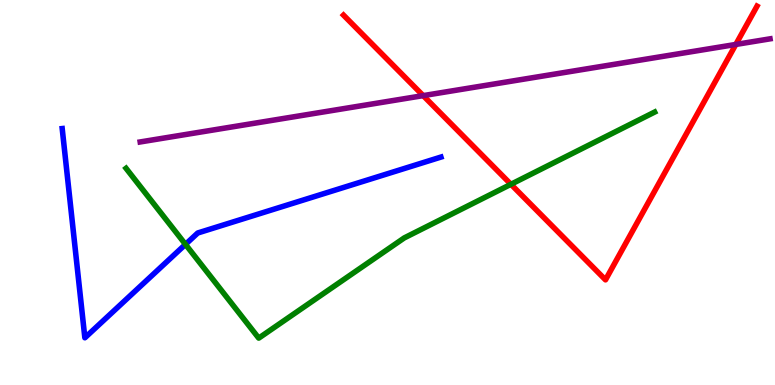[{'lines': ['blue', 'red'], 'intersections': []}, {'lines': ['green', 'red'], 'intersections': [{'x': 6.59, 'y': 5.21}]}, {'lines': ['purple', 'red'], 'intersections': [{'x': 5.46, 'y': 7.52}, {'x': 9.49, 'y': 8.85}]}, {'lines': ['blue', 'green'], 'intersections': [{'x': 2.39, 'y': 3.65}]}, {'lines': ['blue', 'purple'], 'intersections': []}, {'lines': ['green', 'purple'], 'intersections': []}]